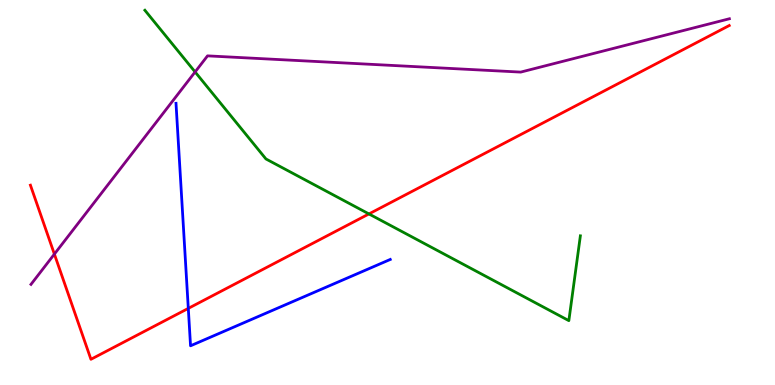[{'lines': ['blue', 'red'], 'intersections': [{'x': 2.43, 'y': 1.99}]}, {'lines': ['green', 'red'], 'intersections': [{'x': 4.76, 'y': 4.44}]}, {'lines': ['purple', 'red'], 'intersections': [{'x': 0.702, 'y': 3.4}]}, {'lines': ['blue', 'green'], 'intersections': []}, {'lines': ['blue', 'purple'], 'intersections': []}, {'lines': ['green', 'purple'], 'intersections': [{'x': 2.52, 'y': 8.13}]}]